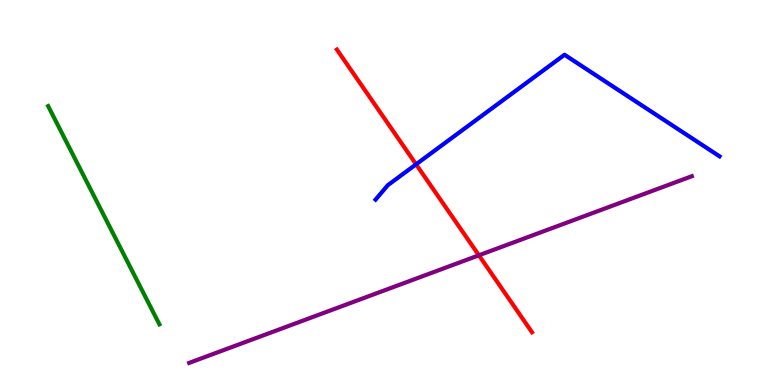[{'lines': ['blue', 'red'], 'intersections': [{'x': 5.37, 'y': 5.73}]}, {'lines': ['green', 'red'], 'intersections': []}, {'lines': ['purple', 'red'], 'intersections': [{'x': 6.18, 'y': 3.37}]}, {'lines': ['blue', 'green'], 'intersections': []}, {'lines': ['blue', 'purple'], 'intersections': []}, {'lines': ['green', 'purple'], 'intersections': []}]